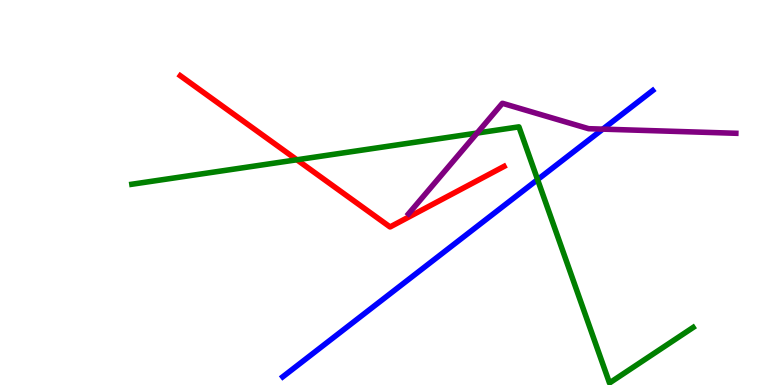[{'lines': ['blue', 'red'], 'intersections': []}, {'lines': ['green', 'red'], 'intersections': [{'x': 3.83, 'y': 5.85}]}, {'lines': ['purple', 'red'], 'intersections': []}, {'lines': ['blue', 'green'], 'intersections': [{'x': 6.94, 'y': 5.33}]}, {'lines': ['blue', 'purple'], 'intersections': [{'x': 7.78, 'y': 6.65}]}, {'lines': ['green', 'purple'], 'intersections': [{'x': 6.16, 'y': 6.54}]}]